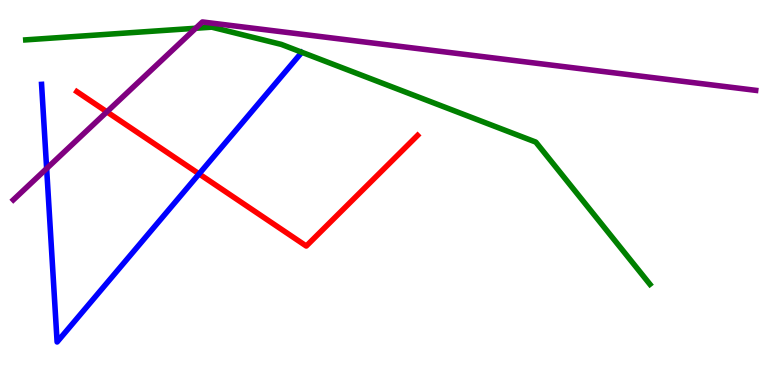[{'lines': ['blue', 'red'], 'intersections': [{'x': 2.57, 'y': 5.48}]}, {'lines': ['green', 'red'], 'intersections': []}, {'lines': ['purple', 'red'], 'intersections': [{'x': 1.38, 'y': 7.1}]}, {'lines': ['blue', 'green'], 'intersections': []}, {'lines': ['blue', 'purple'], 'intersections': [{'x': 0.602, 'y': 5.62}]}, {'lines': ['green', 'purple'], 'intersections': [{'x': 2.53, 'y': 9.27}]}]